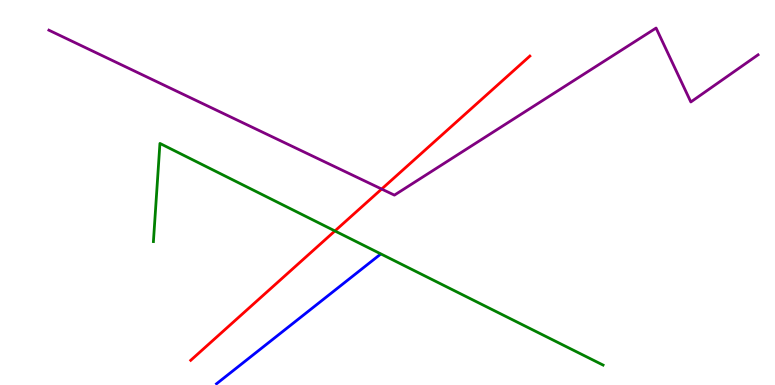[{'lines': ['blue', 'red'], 'intersections': []}, {'lines': ['green', 'red'], 'intersections': [{'x': 4.32, 'y': 4.0}]}, {'lines': ['purple', 'red'], 'intersections': [{'x': 4.92, 'y': 5.09}]}, {'lines': ['blue', 'green'], 'intersections': []}, {'lines': ['blue', 'purple'], 'intersections': []}, {'lines': ['green', 'purple'], 'intersections': []}]